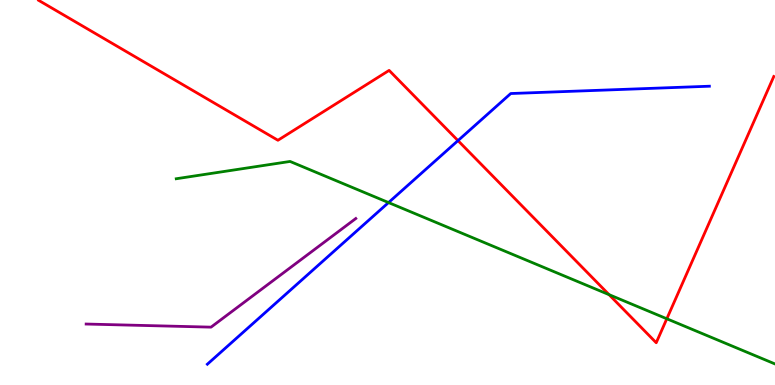[{'lines': ['blue', 'red'], 'intersections': [{'x': 5.91, 'y': 6.35}]}, {'lines': ['green', 'red'], 'intersections': [{'x': 7.86, 'y': 2.35}, {'x': 8.6, 'y': 1.72}]}, {'lines': ['purple', 'red'], 'intersections': []}, {'lines': ['blue', 'green'], 'intersections': [{'x': 5.01, 'y': 4.74}]}, {'lines': ['blue', 'purple'], 'intersections': []}, {'lines': ['green', 'purple'], 'intersections': []}]